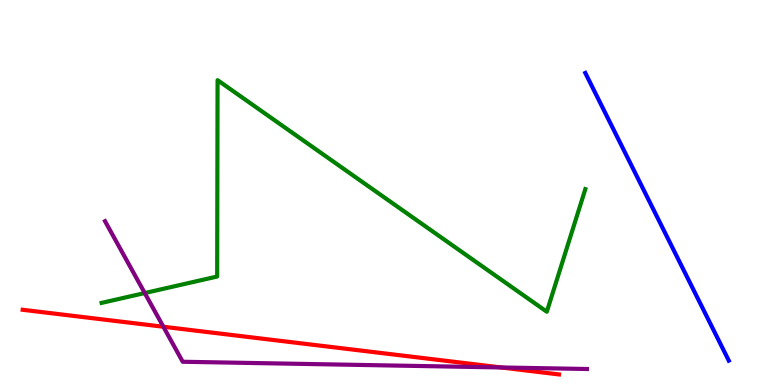[{'lines': ['blue', 'red'], 'intersections': []}, {'lines': ['green', 'red'], 'intersections': []}, {'lines': ['purple', 'red'], 'intersections': [{'x': 2.11, 'y': 1.51}, {'x': 6.47, 'y': 0.456}]}, {'lines': ['blue', 'green'], 'intersections': []}, {'lines': ['blue', 'purple'], 'intersections': []}, {'lines': ['green', 'purple'], 'intersections': [{'x': 1.87, 'y': 2.39}]}]